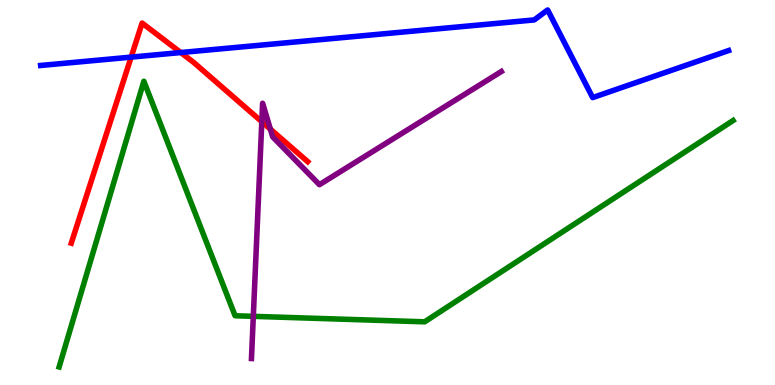[{'lines': ['blue', 'red'], 'intersections': [{'x': 1.69, 'y': 8.52}, {'x': 2.33, 'y': 8.64}]}, {'lines': ['green', 'red'], 'intersections': []}, {'lines': ['purple', 'red'], 'intersections': [{'x': 3.38, 'y': 6.84}, {'x': 3.49, 'y': 6.65}]}, {'lines': ['blue', 'green'], 'intersections': []}, {'lines': ['blue', 'purple'], 'intersections': []}, {'lines': ['green', 'purple'], 'intersections': [{'x': 3.27, 'y': 1.78}]}]